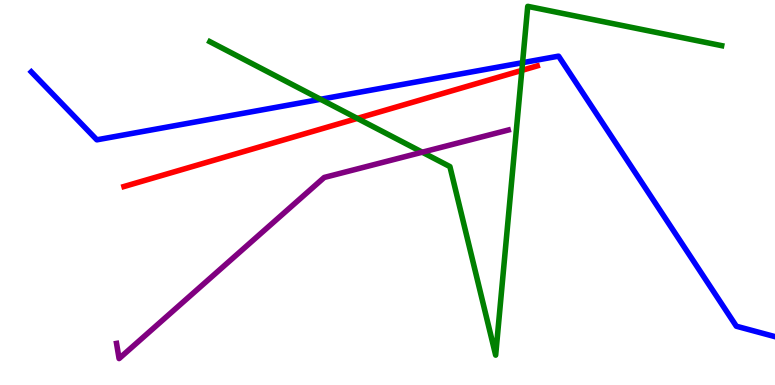[{'lines': ['blue', 'red'], 'intersections': []}, {'lines': ['green', 'red'], 'intersections': [{'x': 4.61, 'y': 6.92}, {'x': 6.73, 'y': 8.17}]}, {'lines': ['purple', 'red'], 'intersections': []}, {'lines': ['blue', 'green'], 'intersections': [{'x': 4.14, 'y': 7.42}, {'x': 6.74, 'y': 8.37}]}, {'lines': ['blue', 'purple'], 'intersections': []}, {'lines': ['green', 'purple'], 'intersections': [{'x': 5.45, 'y': 6.05}]}]